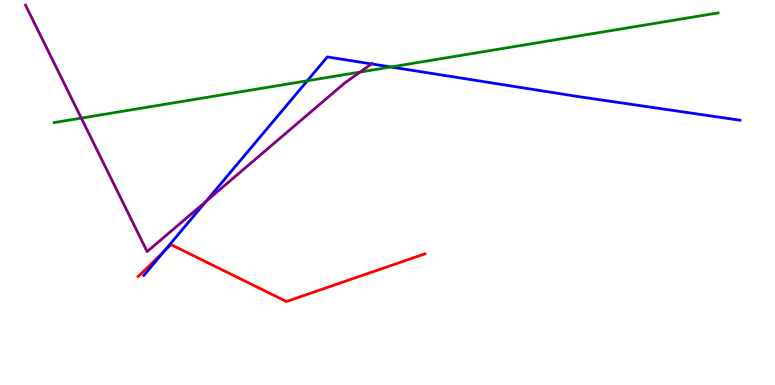[{'lines': ['blue', 'red'], 'intersections': [{'x': 2.12, 'y': 3.47}]}, {'lines': ['green', 'red'], 'intersections': []}, {'lines': ['purple', 'red'], 'intersections': []}, {'lines': ['blue', 'green'], 'intersections': [{'x': 3.97, 'y': 7.9}, {'x': 5.04, 'y': 8.26}]}, {'lines': ['blue', 'purple'], 'intersections': [{'x': 2.66, 'y': 4.77}, {'x': 4.79, 'y': 8.34}]}, {'lines': ['green', 'purple'], 'intersections': [{'x': 1.05, 'y': 6.93}, {'x': 4.65, 'y': 8.13}]}]